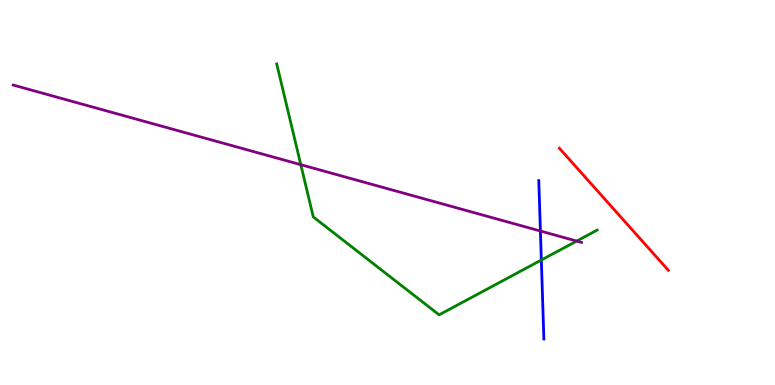[{'lines': ['blue', 'red'], 'intersections': []}, {'lines': ['green', 'red'], 'intersections': []}, {'lines': ['purple', 'red'], 'intersections': []}, {'lines': ['blue', 'green'], 'intersections': [{'x': 6.98, 'y': 3.25}]}, {'lines': ['blue', 'purple'], 'intersections': [{'x': 6.97, 'y': 4.0}]}, {'lines': ['green', 'purple'], 'intersections': [{'x': 3.88, 'y': 5.72}, {'x': 7.44, 'y': 3.74}]}]